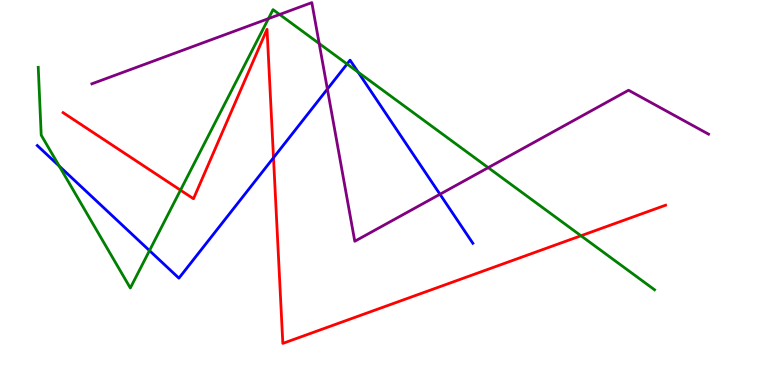[{'lines': ['blue', 'red'], 'intersections': [{'x': 3.53, 'y': 5.9}]}, {'lines': ['green', 'red'], 'intersections': [{'x': 2.33, 'y': 5.06}, {'x': 7.5, 'y': 3.88}]}, {'lines': ['purple', 'red'], 'intersections': []}, {'lines': ['blue', 'green'], 'intersections': [{'x': 0.765, 'y': 5.69}, {'x': 1.93, 'y': 3.49}, {'x': 4.48, 'y': 8.34}, {'x': 4.62, 'y': 8.13}]}, {'lines': ['blue', 'purple'], 'intersections': [{'x': 4.22, 'y': 7.69}, {'x': 5.68, 'y': 4.95}]}, {'lines': ['green', 'purple'], 'intersections': [{'x': 3.46, 'y': 9.52}, {'x': 3.61, 'y': 9.62}, {'x': 4.12, 'y': 8.87}, {'x': 6.3, 'y': 5.65}]}]